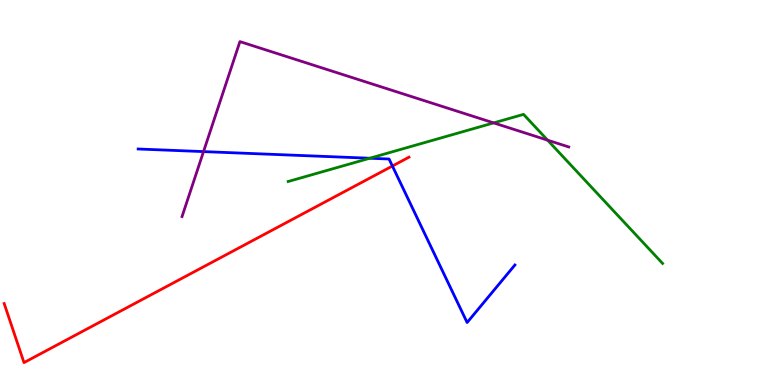[{'lines': ['blue', 'red'], 'intersections': [{'x': 5.06, 'y': 5.69}]}, {'lines': ['green', 'red'], 'intersections': []}, {'lines': ['purple', 'red'], 'intersections': []}, {'lines': ['blue', 'green'], 'intersections': [{'x': 4.77, 'y': 5.89}]}, {'lines': ['blue', 'purple'], 'intersections': [{'x': 2.63, 'y': 6.06}]}, {'lines': ['green', 'purple'], 'intersections': [{'x': 6.37, 'y': 6.81}, {'x': 7.07, 'y': 6.36}]}]